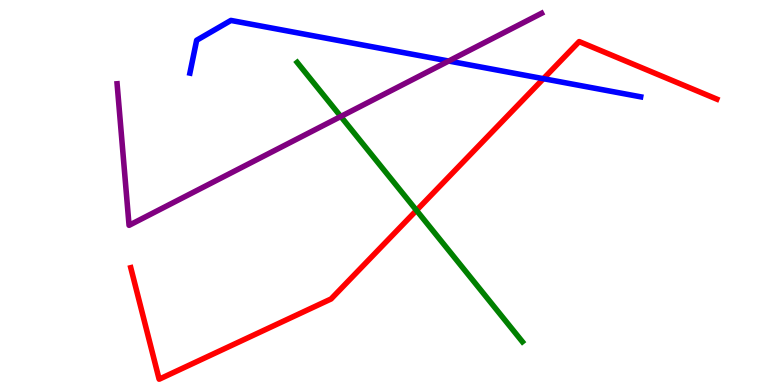[{'lines': ['blue', 'red'], 'intersections': [{'x': 7.01, 'y': 7.96}]}, {'lines': ['green', 'red'], 'intersections': [{'x': 5.37, 'y': 4.54}]}, {'lines': ['purple', 'red'], 'intersections': []}, {'lines': ['blue', 'green'], 'intersections': []}, {'lines': ['blue', 'purple'], 'intersections': [{'x': 5.79, 'y': 8.41}]}, {'lines': ['green', 'purple'], 'intersections': [{'x': 4.4, 'y': 6.97}]}]